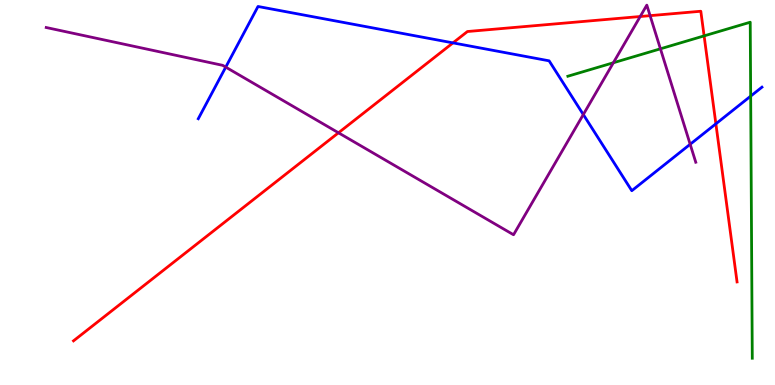[{'lines': ['blue', 'red'], 'intersections': [{'x': 5.84, 'y': 8.89}, {'x': 9.24, 'y': 6.78}]}, {'lines': ['green', 'red'], 'intersections': [{'x': 9.09, 'y': 9.07}]}, {'lines': ['purple', 'red'], 'intersections': [{'x': 4.37, 'y': 6.55}, {'x': 8.26, 'y': 9.57}, {'x': 8.39, 'y': 9.59}]}, {'lines': ['blue', 'green'], 'intersections': [{'x': 9.69, 'y': 7.5}]}, {'lines': ['blue', 'purple'], 'intersections': [{'x': 2.91, 'y': 8.26}, {'x': 7.53, 'y': 7.03}, {'x': 8.91, 'y': 6.25}]}, {'lines': ['green', 'purple'], 'intersections': [{'x': 7.91, 'y': 8.37}, {'x': 8.52, 'y': 8.73}]}]